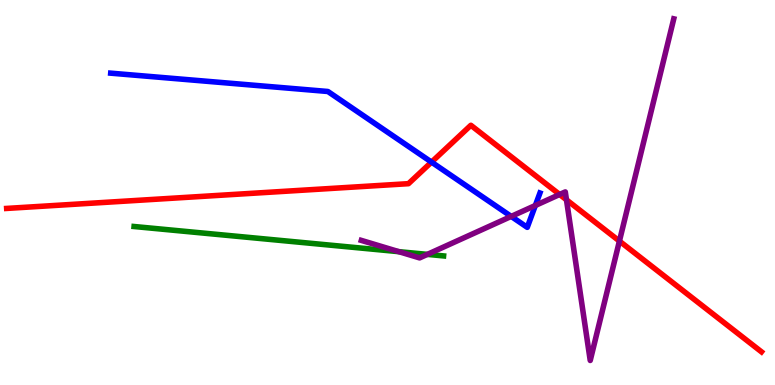[{'lines': ['blue', 'red'], 'intersections': [{'x': 5.57, 'y': 5.79}]}, {'lines': ['green', 'red'], 'intersections': []}, {'lines': ['purple', 'red'], 'intersections': [{'x': 7.22, 'y': 4.95}, {'x': 7.31, 'y': 4.81}, {'x': 7.99, 'y': 3.74}]}, {'lines': ['blue', 'green'], 'intersections': []}, {'lines': ['blue', 'purple'], 'intersections': [{'x': 6.6, 'y': 4.38}, {'x': 6.91, 'y': 4.66}]}, {'lines': ['green', 'purple'], 'intersections': [{'x': 5.15, 'y': 3.46}, {'x': 5.51, 'y': 3.39}]}]